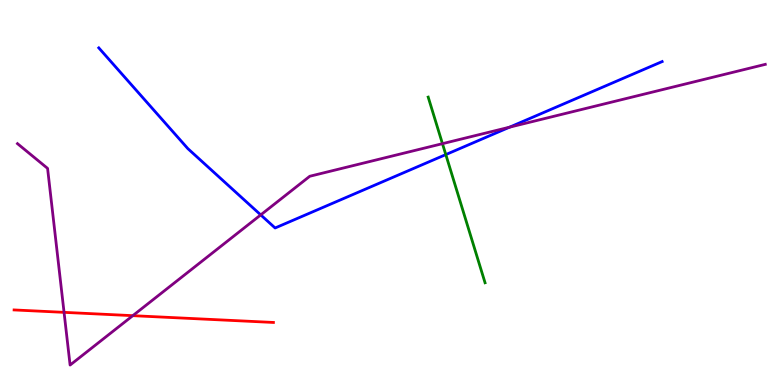[{'lines': ['blue', 'red'], 'intersections': []}, {'lines': ['green', 'red'], 'intersections': []}, {'lines': ['purple', 'red'], 'intersections': [{'x': 0.827, 'y': 1.89}, {'x': 1.71, 'y': 1.8}]}, {'lines': ['blue', 'green'], 'intersections': [{'x': 5.75, 'y': 5.98}]}, {'lines': ['blue', 'purple'], 'intersections': [{'x': 3.36, 'y': 4.42}, {'x': 6.57, 'y': 6.7}]}, {'lines': ['green', 'purple'], 'intersections': [{'x': 5.71, 'y': 6.27}]}]